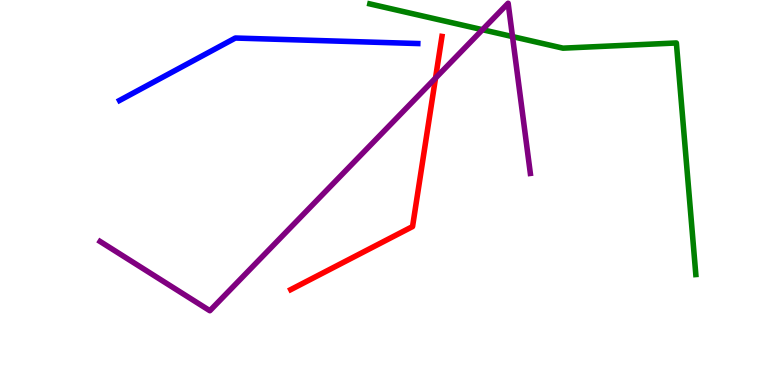[{'lines': ['blue', 'red'], 'intersections': []}, {'lines': ['green', 'red'], 'intersections': []}, {'lines': ['purple', 'red'], 'intersections': [{'x': 5.62, 'y': 7.97}]}, {'lines': ['blue', 'green'], 'intersections': []}, {'lines': ['blue', 'purple'], 'intersections': []}, {'lines': ['green', 'purple'], 'intersections': [{'x': 6.23, 'y': 9.23}, {'x': 6.61, 'y': 9.05}]}]